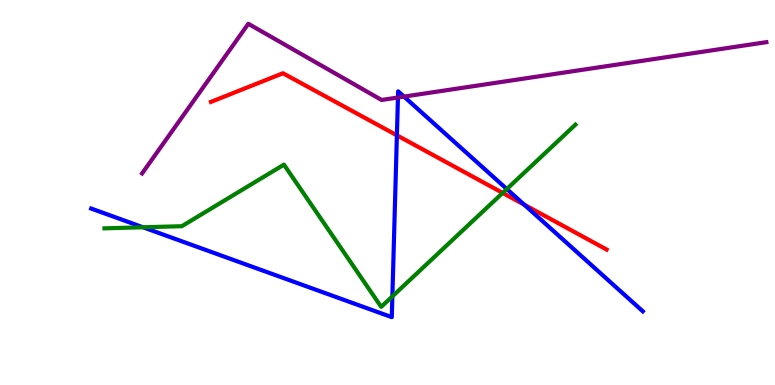[{'lines': ['blue', 'red'], 'intersections': [{'x': 5.12, 'y': 6.49}, {'x': 6.76, 'y': 4.68}]}, {'lines': ['green', 'red'], 'intersections': [{'x': 6.49, 'y': 4.99}]}, {'lines': ['purple', 'red'], 'intersections': []}, {'lines': ['blue', 'green'], 'intersections': [{'x': 1.84, 'y': 4.1}, {'x': 5.06, 'y': 2.3}, {'x': 6.54, 'y': 5.09}]}, {'lines': ['blue', 'purple'], 'intersections': [{'x': 5.13, 'y': 7.47}, {'x': 5.21, 'y': 7.49}]}, {'lines': ['green', 'purple'], 'intersections': []}]